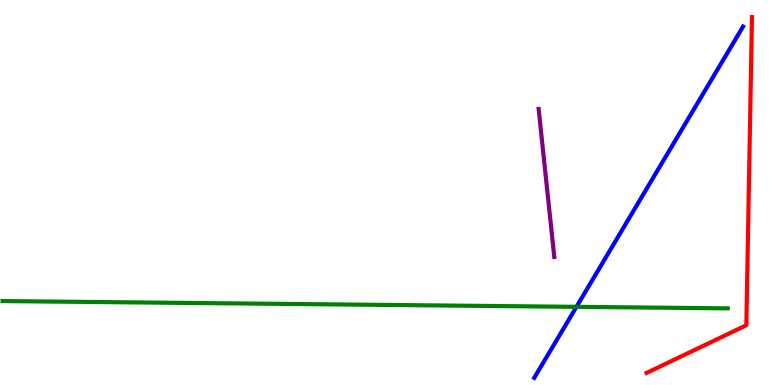[{'lines': ['blue', 'red'], 'intersections': []}, {'lines': ['green', 'red'], 'intersections': []}, {'lines': ['purple', 'red'], 'intersections': []}, {'lines': ['blue', 'green'], 'intersections': [{'x': 7.44, 'y': 2.03}]}, {'lines': ['blue', 'purple'], 'intersections': []}, {'lines': ['green', 'purple'], 'intersections': []}]